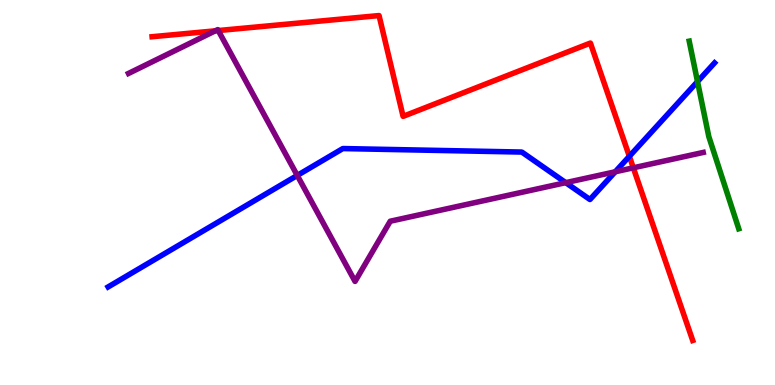[{'lines': ['blue', 'red'], 'intersections': [{'x': 8.12, 'y': 5.94}]}, {'lines': ['green', 'red'], 'intersections': []}, {'lines': ['purple', 'red'], 'intersections': [{'x': 2.78, 'y': 9.2}, {'x': 2.82, 'y': 9.21}, {'x': 8.17, 'y': 5.64}]}, {'lines': ['blue', 'green'], 'intersections': [{'x': 9.0, 'y': 7.88}]}, {'lines': ['blue', 'purple'], 'intersections': [{'x': 3.84, 'y': 5.44}, {'x': 7.3, 'y': 5.26}, {'x': 7.94, 'y': 5.54}]}, {'lines': ['green', 'purple'], 'intersections': []}]